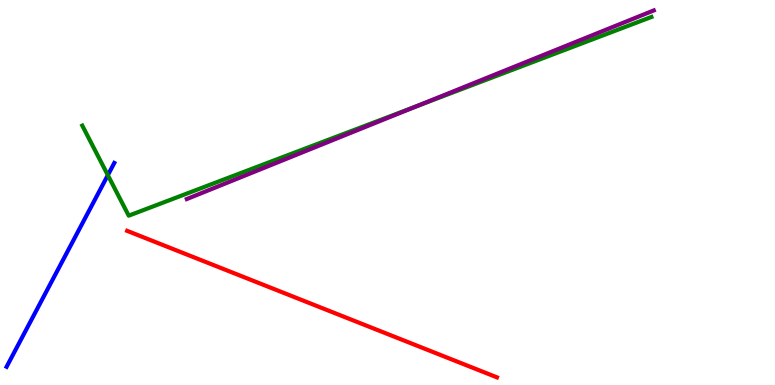[{'lines': ['blue', 'red'], 'intersections': []}, {'lines': ['green', 'red'], 'intersections': []}, {'lines': ['purple', 'red'], 'intersections': []}, {'lines': ['blue', 'green'], 'intersections': [{'x': 1.39, 'y': 5.45}]}, {'lines': ['blue', 'purple'], 'intersections': []}, {'lines': ['green', 'purple'], 'intersections': [{'x': 5.37, 'y': 7.24}]}]